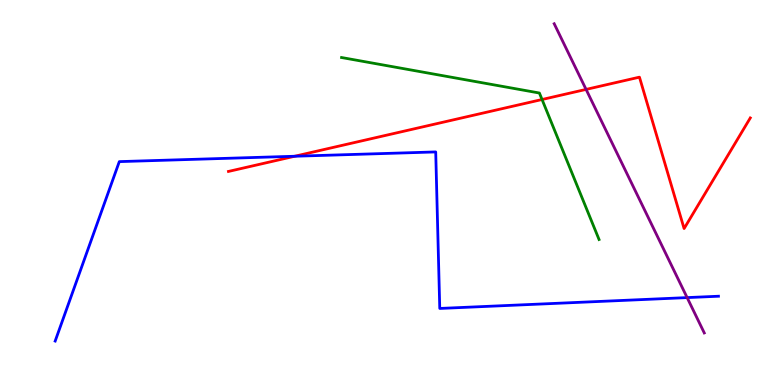[{'lines': ['blue', 'red'], 'intersections': [{'x': 3.8, 'y': 5.94}]}, {'lines': ['green', 'red'], 'intersections': [{'x': 6.99, 'y': 7.42}]}, {'lines': ['purple', 'red'], 'intersections': [{'x': 7.56, 'y': 7.68}]}, {'lines': ['blue', 'green'], 'intersections': []}, {'lines': ['blue', 'purple'], 'intersections': [{'x': 8.87, 'y': 2.27}]}, {'lines': ['green', 'purple'], 'intersections': []}]